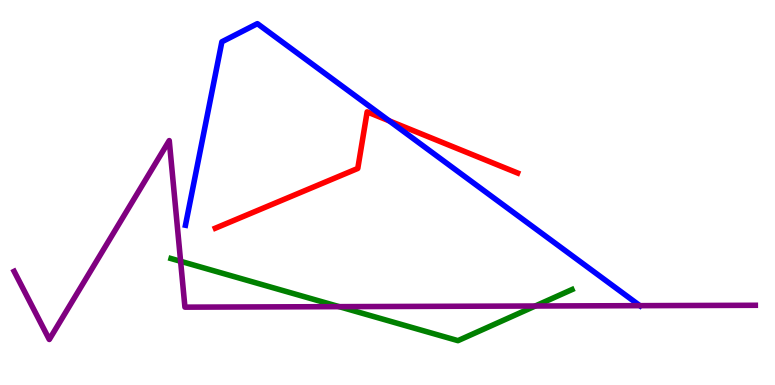[{'lines': ['blue', 'red'], 'intersections': [{'x': 5.02, 'y': 6.86}]}, {'lines': ['green', 'red'], 'intersections': []}, {'lines': ['purple', 'red'], 'intersections': []}, {'lines': ['blue', 'green'], 'intersections': []}, {'lines': ['blue', 'purple'], 'intersections': [{'x': 8.26, 'y': 2.06}]}, {'lines': ['green', 'purple'], 'intersections': [{'x': 2.33, 'y': 3.21}, {'x': 4.38, 'y': 2.04}, {'x': 6.91, 'y': 2.05}]}]